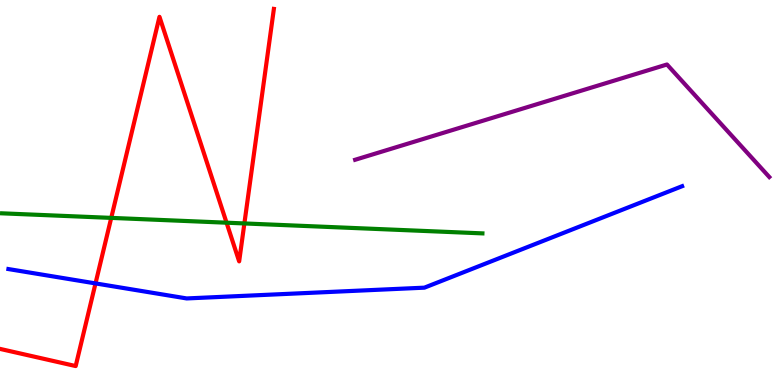[{'lines': ['blue', 'red'], 'intersections': [{'x': 1.23, 'y': 2.64}]}, {'lines': ['green', 'red'], 'intersections': [{'x': 1.44, 'y': 4.34}, {'x': 2.92, 'y': 4.22}, {'x': 3.15, 'y': 4.2}]}, {'lines': ['purple', 'red'], 'intersections': []}, {'lines': ['blue', 'green'], 'intersections': []}, {'lines': ['blue', 'purple'], 'intersections': []}, {'lines': ['green', 'purple'], 'intersections': []}]